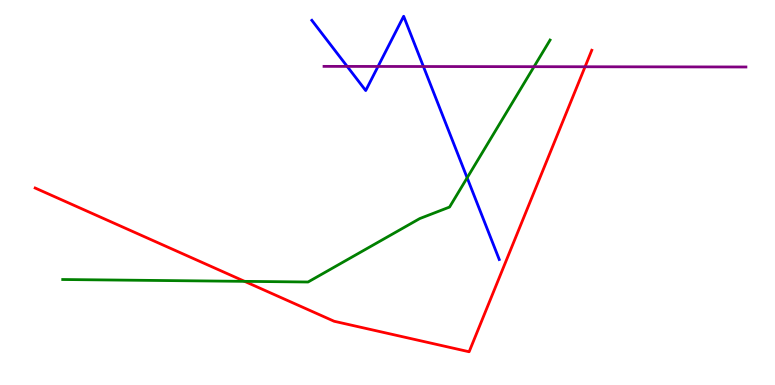[{'lines': ['blue', 'red'], 'intersections': []}, {'lines': ['green', 'red'], 'intersections': [{'x': 3.16, 'y': 2.69}]}, {'lines': ['purple', 'red'], 'intersections': [{'x': 7.55, 'y': 8.27}]}, {'lines': ['blue', 'green'], 'intersections': [{'x': 6.03, 'y': 5.38}]}, {'lines': ['blue', 'purple'], 'intersections': [{'x': 4.48, 'y': 8.28}, {'x': 4.88, 'y': 8.27}, {'x': 5.46, 'y': 8.27}]}, {'lines': ['green', 'purple'], 'intersections': [{'x': 6.89, 'y': 8.27}]}]